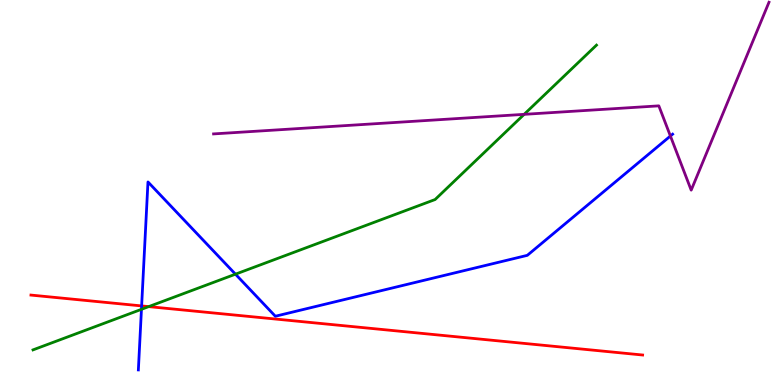[{'lines': ['blue', 'red'], 'intersections': [{'x': 1.83, 'y': 2.05}]}, {'lines': ['green', 'red'], 'intersections': [{'x': 1.92, 'y': 2.04}]}, {'lines': ['purple', 'red'], 'intersections': []}, {'lines': ['blue', 'green'], 'intersections': [{'x': 1.83, 'y': 1.97}, {'x': 3.04, 'y': 2.88}]}, {'lines': ['blue', 'purple'], 'intersections': [{'x': 8.65, 'y': 6.47}]}, {'lines': ['green', 'purple'], 'intersections': [{'x': 6.76, 'y': 7.03}]}]